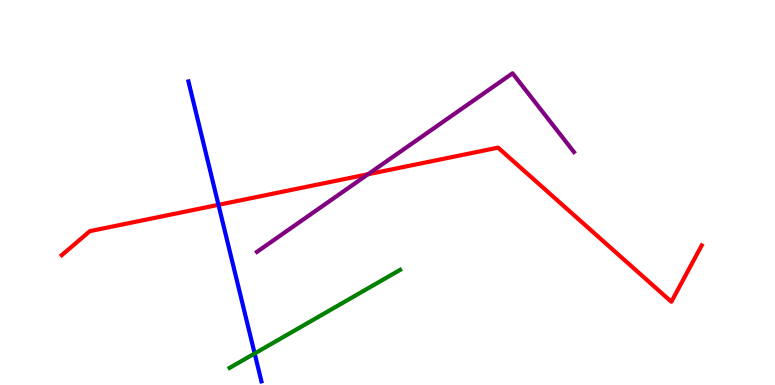[{'lines': ['blue', 'red'], 'intersections': [{'x': 2.82, 'y': 4.68}]}, {'lines': ['green', 'red'], 'intersections': []}, {'lines': ['purple', 'red'], 'intersections': [{'x': 4.75, 'y': 5.47}]}, {'lines': ['blue', 'green'], 'intersections': [{'x': 3.29, 'y': 0.818}]}, {'lines': ['blue', 'purple'], 'intersections': []}, {'lines': ['green', 'purple'], 'intersections': []}]